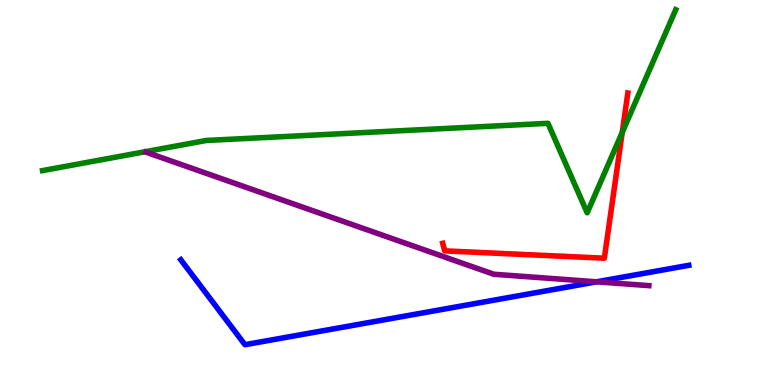[{'lines': ['blue', 'red'], 'intersections': []}, {'lines': ['green', 'red'], 'intersections': [{'x': 8.03, 'y': 6.56}]}, {'lines': ['purple', 'red'], 'intersections': []}, {'lines': ['blue', 'green'], 'intersections': []}, {'lines': ['blue', 'purple'], 'intersections': [{'x': 7.7, 'y': 2.68}]}, {'lines': ['green', 'purple'], 'intersections': []}]